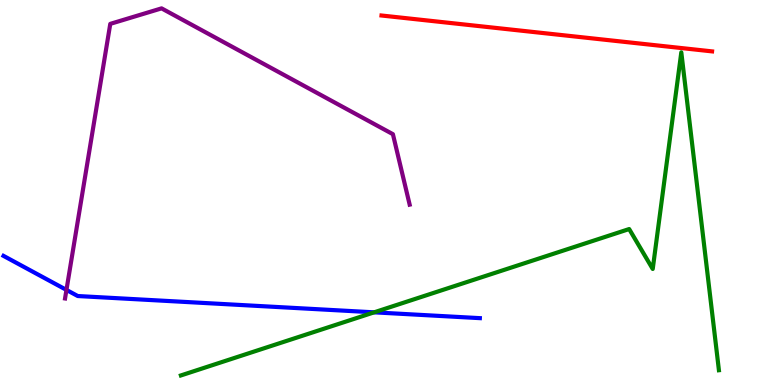[{'lines': ['blue', 'red'], 'intersections': []}, {'lines': ['green', 'red'], 'intersections': []}, {'lines': ['purple', 'red'], 'intersections': []}, {'lines': ['blue', 'green'], 'intersections': [{'x': 4.83, 'y': 1.89}]}, {'lines': ['blue', 'purple'], 'intersections': [{'x': 0.858, 'y': 2.47}]}, {'lines': ['green', 'purple'], 'intersections': []}]